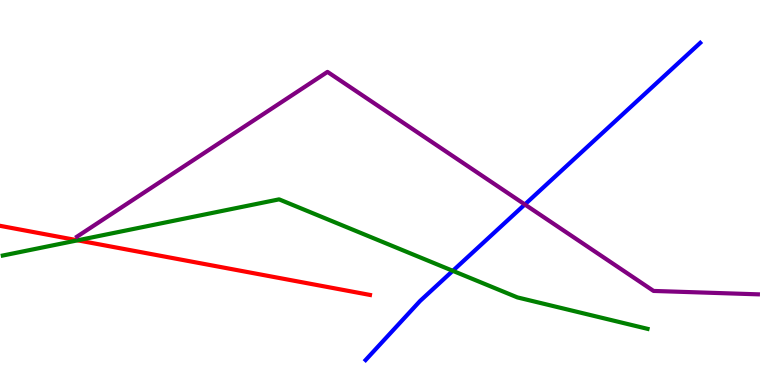[{'lines': ['blue', 'red'], 'intersections': []}, {'lines': ['green', 'red'], 'intersections': [{'x': 1.0, 'y': 3.76}]}, {'lines': ['purple', 'red'], 'intersections': []}, {'lines': ['blue', 'green'], 'intersections': [{'x': 5.84, 'y': 2.97}]}, {'lines': ['blue', 'purple'], 'intersections': [{'x': 6.77, 'y': 4.69}]}, {'lines': ['green', 'purple'], 'intersections': []}]